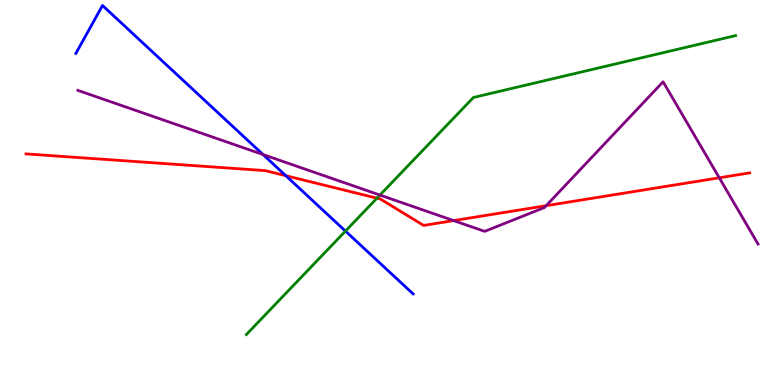[{'lines': ['blue', 'red'], 'intersections': [{'x': 3.69, 'y': 5.44}]}, {'lines': ['green', 'red'], 'intersections': [{'x': 4.86, 'y': 4.85}]}, {'lines': ['purple', 'red'], 'intersections': [{'x': 5.85, 'y': 4.27}, {'x': 7.05, 'y': 4.66}, {'x': 9.28, 'y': 5.38}]}, {'lines': ['blue', 'green'], 'intersections': [{'x': 4.46, 'y': 4.0}]}, {'lines': ['blue', 'purple'], 'intersections': [{'x': 3.39, 'y': 5.99}]}, {'lines': ['green', 'purple'], 'intersections': [{'x': 4.9, 'y': 4.93}]}]